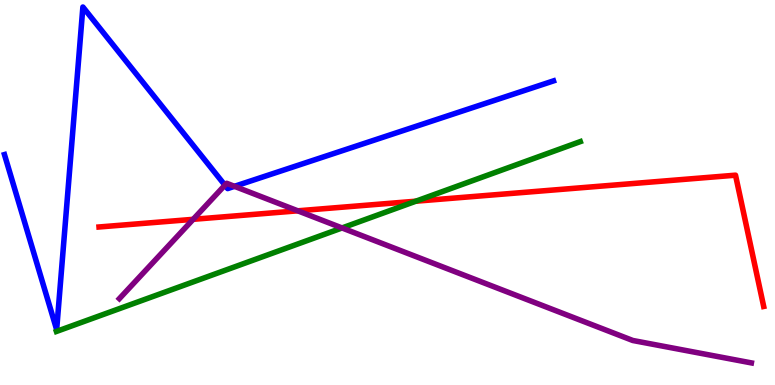[{'lines': ['blue', 'red'], 'intersections': []}, {'lines': ['green', 'red'], 'intersections': [{'x': 5.37, 'y': 4.77}]}, {'lines': ['purple', 'red'], 'intersections': [{'x': 2.49, 'y': 4.3}, {'x': 3.84, 'y': 4.52}]}, {'lines': ['blue', 'green'], 'intersections': []}, {'lines': ['blue', 'purple'], 'intersections': [{'x': 2.9, 'y': 5.19}, {'x': 3.03, 'y': 5.16}]}, {'lines': ['green', 'purple'], 'intersections': [{'x': 4.41, 'y': 4.08}]}]